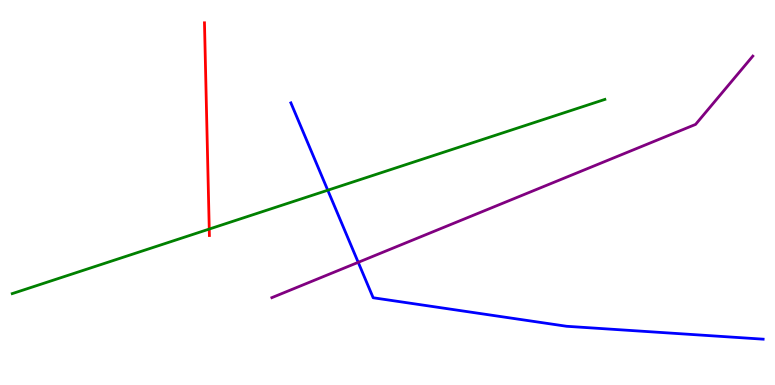[{'lines': ['blue', 'red'], 'intersections': []}, {'lines': ['green', 'red'], 'intersections': [{'x': 2.7, 'y': 4.05}]}, {'lines': ['purple', 'red'], 'intersections': []}, {'lines': ['blue', 'green'], 'intersections': [{'x': 4.23, 'y': 5.06}]}, {'lines': ['blue', 'purple'], 'intersections': [{'x': 4.62, 'y': 3.19}]}, {'lines': ['green', 'purple'], 'intersections': []}]